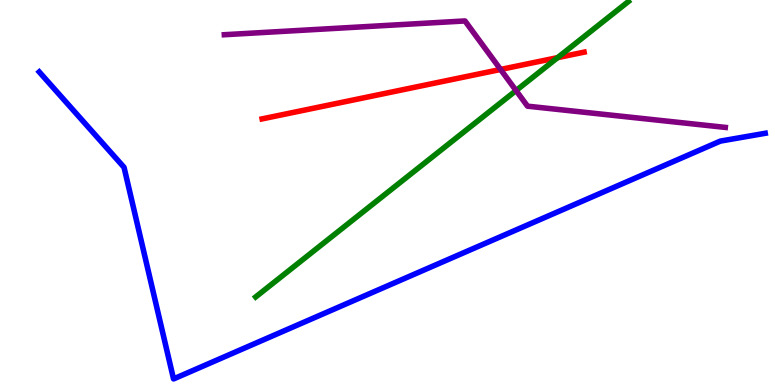[{'lines': ['blue', 'red'], 'intersections': []}, {'lines': ['green', 'red'], 'intersections': [{'x': 7.19, 'y': 8.5}]}, {'lines': ['purple', 'red'], 'intersections': [{'x': 6.46, 'y': 8.2}]}, {'lines': ['blue', 'green'], 'intersections': []}, {'lines': ['blue', 'purple'], 'intersections': []}, {'lines': ['green', 'purple'], 'intersections': [{'x': 6.66, 'y': 7.65}]}]